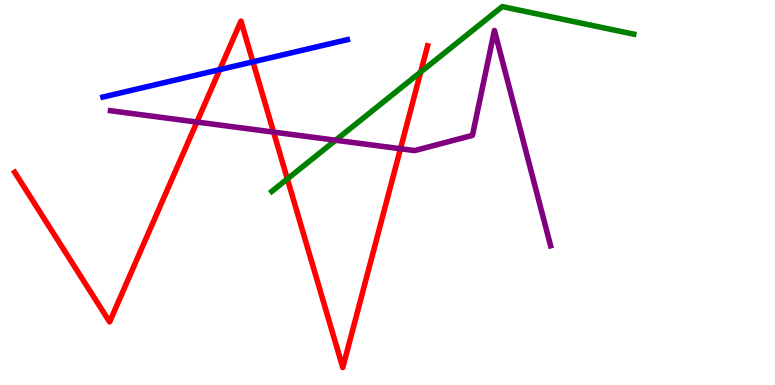[{'lines': ['blue', 'red'], 'intersections': [{'x': 2.84, 'y': 8.19}, {'x': 3.26, 'y': 8.39}]}, {'lines': ['green', 'red'], 'intersections': [{'x': 3.71, 'y': 5.35}, {'x': 5.43, 'y': 8.13}]}, {'lines': ['purple', 'red'], 'intersections': [{'x': 2.54, 'y': 6.83}, {'x': 3.53, 'y': 6.57}, {'x': 5.17, 'y': 6.14}]}, {'lines': ['blue', 'green'], 'intersections': []}, {'lines': ['blue', 'purple'], 'intersections': []}, {'lines': ['green', 'purple'], 'intersections': [{'x': 4.33, 'y': 6.36}]}]